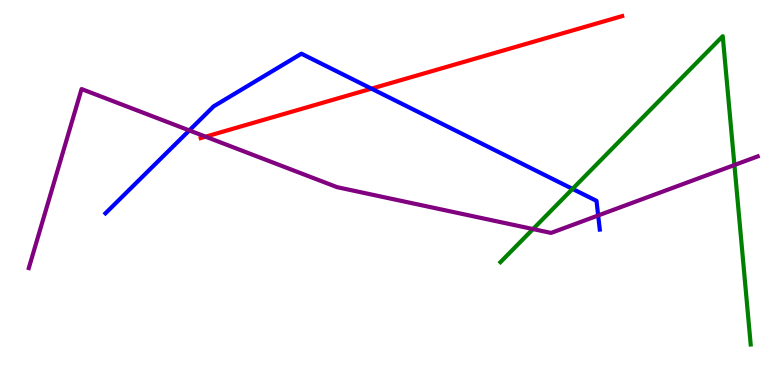[{'lines': ['blue', 'red'], 'intersections': [{'x': 4.79, 'y': 7.7}]}, {'lines': ['green', 'red'], 'intersections': []}, {'lines': ['purple', 'red'], 'intersections': [{'x': 2.65, 'y': 6.45}]}, {'lines': ['blue', 'green'], 'intersections': [{'x': 7.39, 'y': 5.09}]}, {'lines': ['blue', 'purple'], 'intersections': [{'x': 2.44, 'y': 6.61}, {'x': 7.72, 'y': 4.4}]}, {'lines': ['green', 'purple'], 'intersections': [{'x': 6.88, 'y': 4.05}, {'x': 9.48, 'y': 5.71}]}]